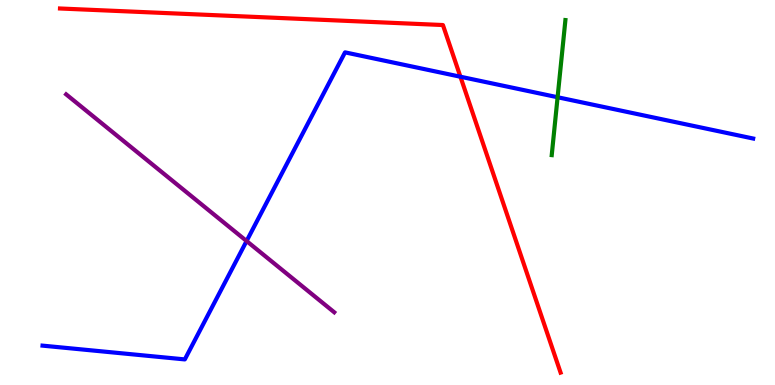[{'lines': ['blue', 'red'], 'intersections': [{'x': 5.94, 'y': 8.01}]}, {'lines': ['green', 'red'], 'intersections': []}, {'lines': ['purple', 'red'], 'intersections': []}, {'lines': ['blue', 'green'], 'intersections': [{'x': 7.19, 'y': 7.47}]}, {'lines': ['blue', 'purple'], 'intersections': [{'x': 3.18, 'y': 3.74}]}, {'lines': ['green', 'purple'], 'intersections': []}]